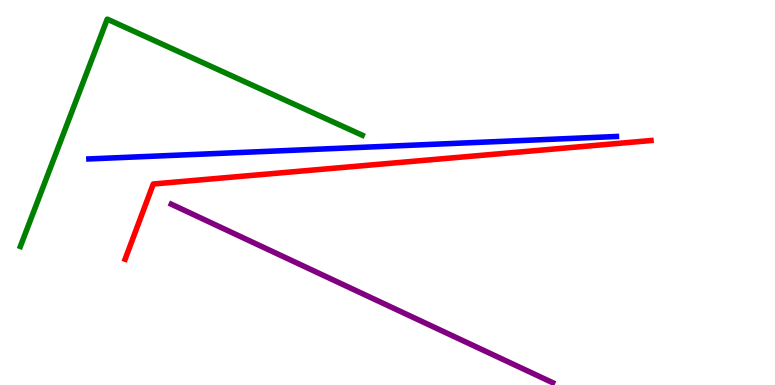[{'lines': ['blue', 'red'], 'intersections': []}, {'lines': ['green', 'red'], 'intersections': []}, {'lines': ['purple', 'red'], 'intersections': []}, {'lines': ['blue', 'green'], 'intersections': []}, {'lines': ['blue', 'purple'], 'intersections': []}, {'lines': ['green', 'purple'], 'intersections': []}]